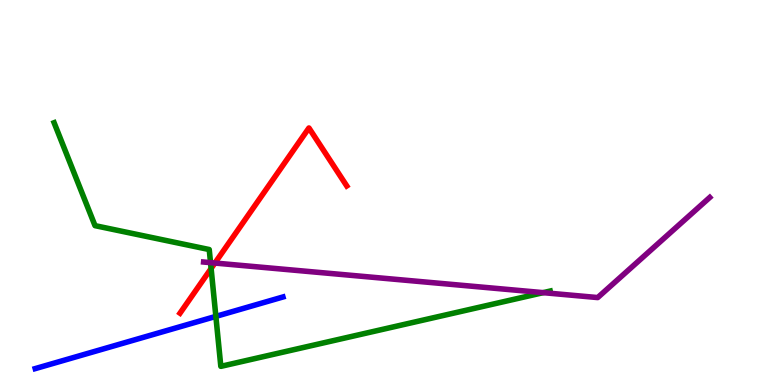[{'lines': ['blue', 'red'], 'intersections': []}, {'lines': ['green', 'red'], 'intersections': [{'x': 2.72, 'y': 3.03}]}, {'lines': ['purple', 'red'], 'intersections': [{'x': 2.77, 'y': 3.17}]}, {'lines': ['blue', 'green'], 'intersections': [{'x': 2.79, 'y': 1.78}]}, {'lines': ['blue', 'purple'], 'intersections': []}, {'lines': ['green', 'purple'], 'intersections': [{'x': 2.72, 'y': 3.18}, {'x': 7.01, 'y': 2.4}]}]